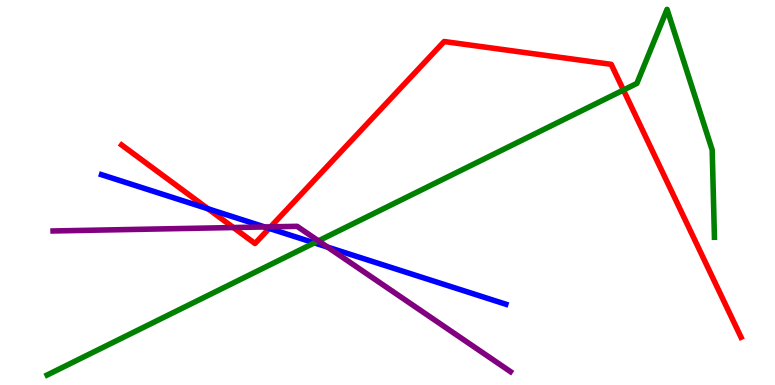[{'lines': ['blue', 'red'], 'intersections': [{'x': 2.68, 'y': 4.58}, {'x': 3.47, 'y': 4.07}]}, {'lines': ['green', 'red'], 'intersections': [{'x': 8.04, 'y': 7.66}]}, {'lines': ['purple', 'red'], 'intersections': [{'x': 3.01, 'y': 4.09}, {'x': 3.49, 'y': 4.11}]}, {'lines': ['blue', 'green'], 'intersections': [{'x': 4.06, 'y': 3.69}]}, {'lines': ['blue', 'purple'], 'intersections': [{'x': 3.42, 'y': 4.11}, {'x': 4.23, 'y': 3.58}]}, {'lines': ['green', 'purple'], 'intersections': [{'x': 4.11, 'y': 3.74}]}]